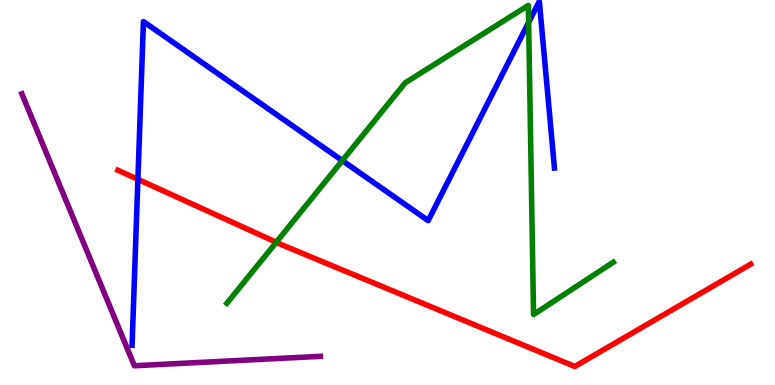[{'lines': ['blue', 'red'], 'intersections': [{'x': 1.78, 'y': 5.34}]}, {'lines': ['green', 'red'], 'intersections': [{'x': 3.56, 'y': 3.71}]}, {'lines': ['purple', 'red'], 'intersections': []}, {'lines': ['blue', 'green'], 'intersections': [{'x': 4.42, 'y': 5.83}, {'x': 6.82, 'y': 9.42}]}, {'lines': ['blue', 'purple'], 'intersections': []}, {'lines': ['green', 'purple'], 'intersections': []}]